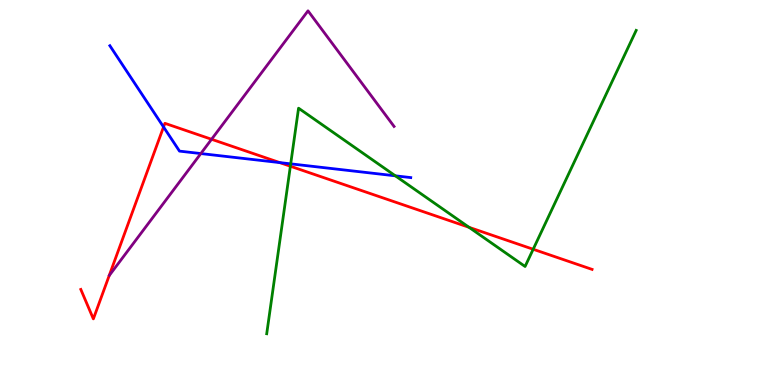[{'lines': ['blue', 'red'], 'intersections': [{'x': 2.11, 'y': 6.7}, {'x': 3.61, 'y': 5.78}]}, {'lines': ['green', 'red'], 'intersections': [{'x': 3.75, 'y': 5.68}, {'x': 6.05, 'y': 4.1}, {'x': 6.88, 'y': 3.53}]}, {'lines': ['purple', 'red'], 'intersections': [{'x': 2.73, 'y': 6.38}]}, {'lines': ['blue', 'green'], 'intersections': [{'x': 3.75, 'y': 5.74}, {'x': 5.1, 'y': 5.43}]}, {'lines': ['blue', 'purple'], 'intersections': [{'x': 2.59, 'y': 6.01}]}, {'lines': ['green', 'purple'], 'intersections': []}]